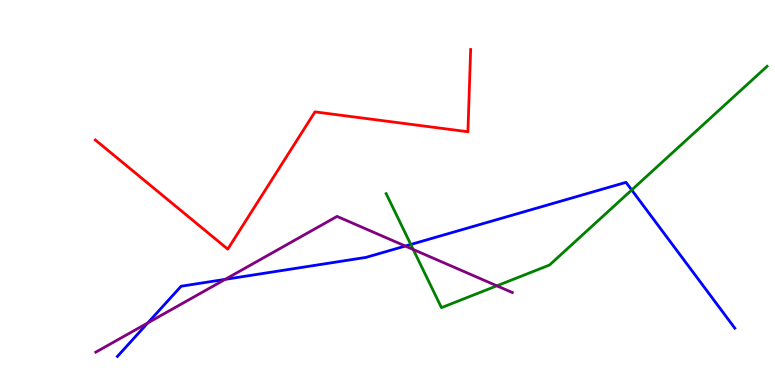[{'lines': ['blue', 'red'], 'intersections': []}, {'lines': ['green', 'red'], 'intersections': []}, {'lines': ['purple', 'red'], 'intersections': []}, {'lines': ['blue', 'green'], 'intersections': [{'x': 5.3, 'y': 3.65}, {'x': 8.15, 'y': 5.07}]}, {'lines': ['blue', 'purple'], 'intersections': [{'x': 1.91, 'y': 1.61}, {'x': 2.91, 'y': 2.74}, {'x': 5.23, 'y': 3.61}]}, {'lines': ['green', 'purple'], 'intersections': [{'x': 5.33, 'y': 3.52}, {'x': 6.41, 'y': 2.58}]}]